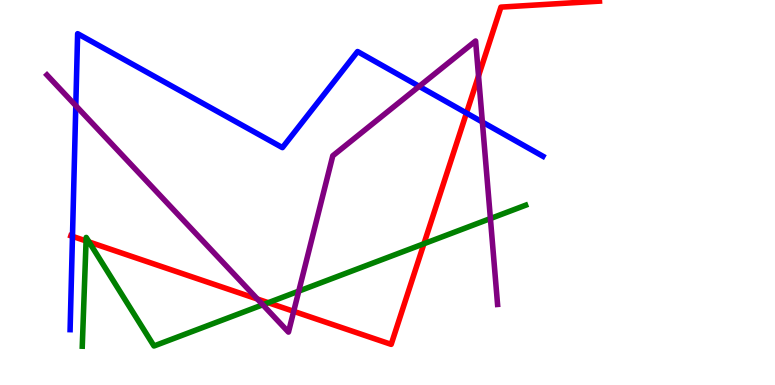[{'lines': ['blue', 'red'], 'intersections': [{'x': 0.935, 'y': 3.86}, {'x': 6.02, 'y': 7.06}]}, {'lines': ['green', 'red'], 'intersections': [{'x': 1.11, 'y': 3.74}, {'x': 1.15, 'y': 3.72}, {'x': 3.46, 'y': 2.14}, {'x': 5.47, 'y': 3.67}]}, {'lines': ['purple', 'red'], 'intersections': [{'x': 3.32, 'y': 2.23}, {'x': 3.79, 'y': 1.91}, {'x': 6.17, 'y': 8.03}]}, {'lines': ['blue', 'green'], 'intersections': []}, {'lines': ['blue', 'purple'], 'intersections': [{'x': 0.978, 'y': 7.25}, {'x': 5.41, 'y': 7.76}, {'x': 6.22, 'y': 6.83}]}, {'lines': ['green', 'purple'], 'intersections': [{'x': 3.39, 'y': 2.08}, {'x': 3.86, 'y': 2.44}, {'x': 6.33, 'y': 4.32}]}]